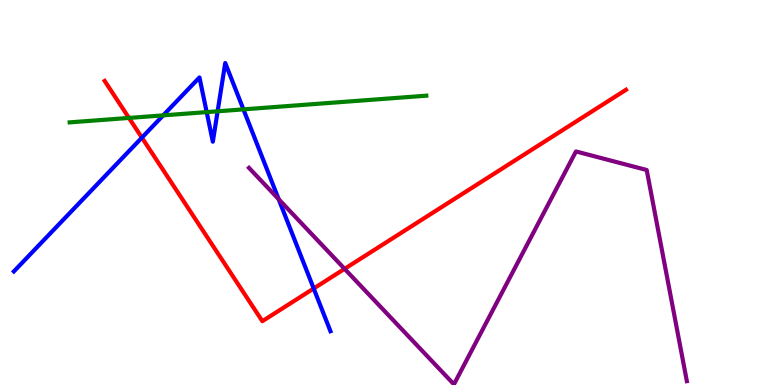[{'lines': ['blue', 'red'], 'intersections': [{'x': 1.83, 'y': 6.43}, {'x': 4.05, 'y': 2.51}]}, {'lines': ['green', 'red'], 'intersections': [{'x': 1.66, 'y': 6.94}]}, {'lines': ['purple', 'red'], 'intersections': [{'x': 4.45, 'y': 3.02}]}, {'lines': ['blue', 'green'], 'intersections': [{'x': 2.11, 'y': 7.0}, {'x': 2.67, 'y': 7.09}, {'x': 2.81, 'y': 7.11}, {'x': 3.14, 'y': 7.16}]}, {'lines': ['blue', 'purple'], 'intersections': [{'x': 3.6, 'y': 4.83}]}, {'lines': ['green', 'purple'], 'intersections': []}]